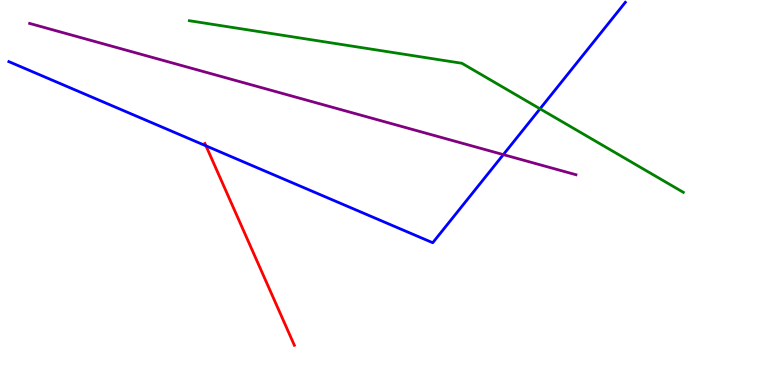[{'lines': ['blue', 'red'], 'intersections': [{'x': 2.66, 'y': 6.21}]}, {'lines': ['green', 'red'], 'intersections': []}, {'lines': ['purple', 'red'], 'intersections': []}, {'lines': ['blue', 'green'], 'intersections': [{'x': 6.97, 'y': 7.17}]}, {'lines': ['blue', 'purple'], 'intersections': [{'x': 6.49, 'y': 5.98}]}, {'lines': ['green', 'purple'], 'intersections': []}]